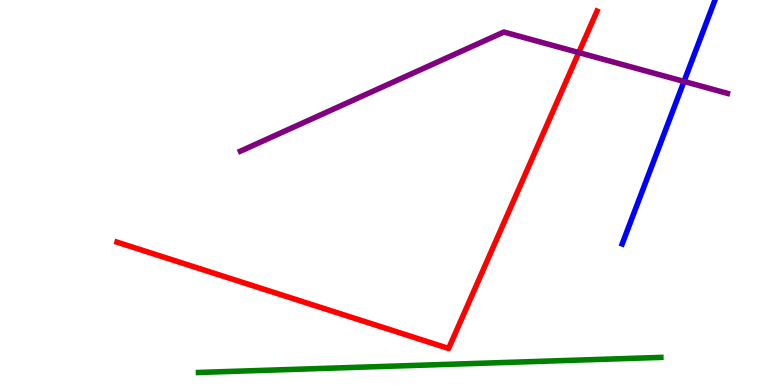[{'lines': ['blue', 'red'], 'intersections': []}, {'lines': ['green', 'red'], 'intersections': []}, {'lines': ['purple', 'red'], 'intersections': [{'x': 7.47, 'y': 8.63}]}, {'lines': ['blue', 'green'], 'intersections': []}, {'lines': ['blue', 'purple'], 'intersections': [{'x': 8.83, 'y': 7.88}]}, {'lines': ['green', 'purple'], 'intersections': []}]